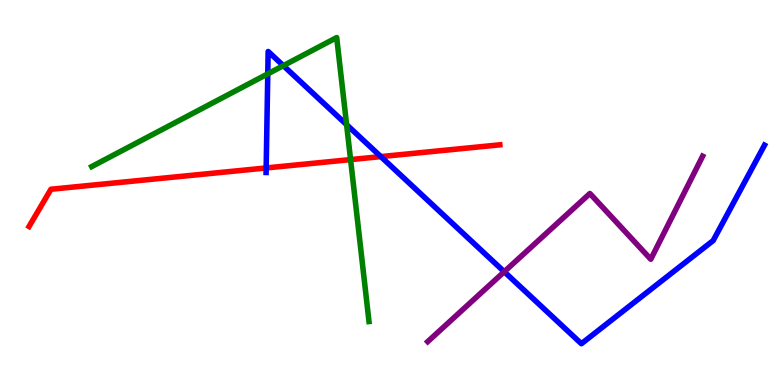[{'lines': ['blue', 'red'], 'intersections': [{'x': 3.43, 'y': 5.64}, {'x': 4.91, 'y': 5.93}]}, {'lines': ['green', 'red'], 'intersections': [{'x': 4.52, 'y': 5.85}]}, {'lines': ['purple', 'red'], 'intersections': []}, {'lines': ['blue', 'green'], 'intersections': [{'x': 3.46, 'y': 8.08}, {'x': 3.66, 'y': 8.29}, {'x': 4.47, 'y': 6.76}]}, {'lines': ['blue', 'purple'], 'intersections': [{'x': 6.51, 'y': 2.94}]}, {'lines': ['green', 'purple'], 'intersections': []}]